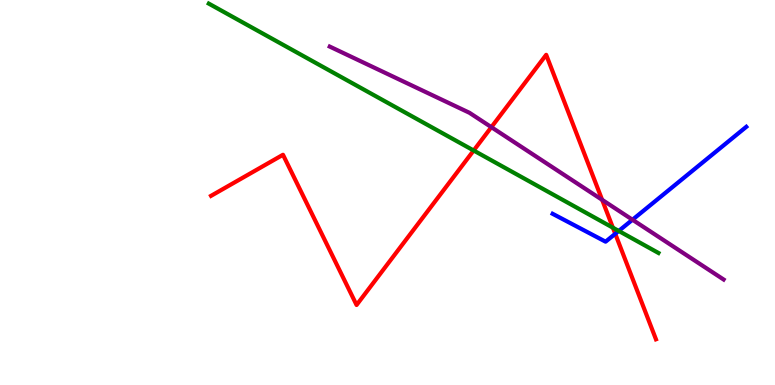[{'lines': ['blue', 'red'], 'intersections': [{'x': 7.94, 'y': 3.93}]}, {'lines': ['green', 'red'], 'intersections': [{'x': 6.11, 'y': 6.09}, {'x': 7.91, 'y': 4.09}]}, {'lines': ['purple', 'red'], 'intersections': [{'x': 6.34, 'y': 6.7}, {'x': 7.77, 'y': 4.81}]}, {'lines': ['blue', 'green'], 'intersections': [{'x': 7.98, 'y': 4.0}]}, {'lines': ['blue', 'purple'], 'intersections': [{'x': 8.16, 'y': 4.29}]}, {'lines': ['green', 'purple'], 'intersections': []}]